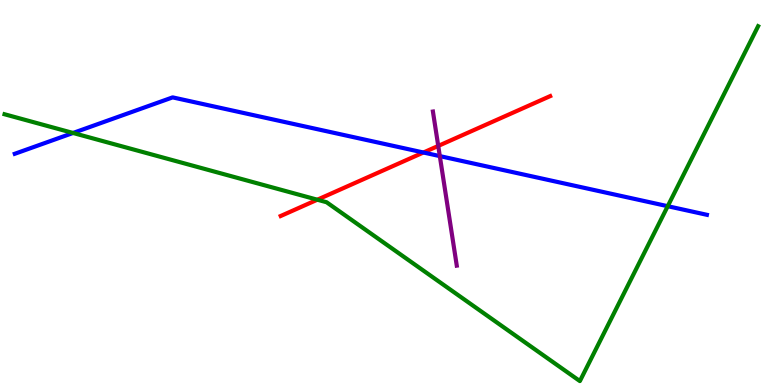[{'lines': ['blue', 'red'], 'intersections': [{'x': 5.46, 'y': 6.04}]}, {'lines': ['green', 'red'], 'intersections': [{'x': 4.09, 'y': 4.81}]}, {'lines': ['purple', 'red'], 'intersections': [{'x': 5.65, 'y': 6.21}]}, {'lines': ['blue', 'green'], 'intersections': [{'x': 0.942, 'y': 6.55}, {'x': 8.62, 'y': 4.64}]}, {'lines': ['blue', 'purple'], 'intersections': [{'x': 5.68, 'y': 5.95}]}, {'lines': ['green', 'purple'], 'intersections': []}]